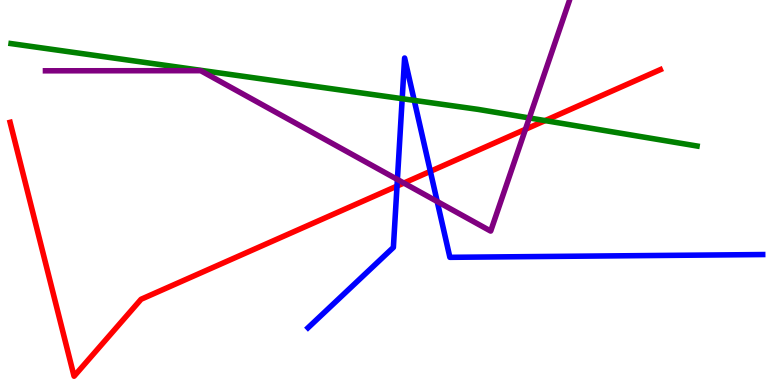[{'lines': ['blue', 'red'], 'intersections': [{'x': 5.12, 'y': 5.17}, {'x': 5.55, 'y': 5.55}]}, {'lines': ['green', 'red'], 'intersections': [{'x': 7.03, 'y': 6.87}]}, {'lines': ['purple', 'red'], 'intersections': [{'x': 5.21, 'y': 5.25}, {'x': 6.78, 'y': 6.64}]}, {'lines': ['blue', 'green'], 'intersections': [{'x': 5.19, 'y': 7.44}, {'x': 5.34, 'y': 7.39}]}, {'lines': ['blue', 'purple'], 'intersections': [{'x': 5.13, 'y': 5.34}, {'x': 5.64, 'y': 4.77}]}, {'lines': ['green', 'purple'], 'intersections': [{'x': 6.83, 'y': 6.94}]}]